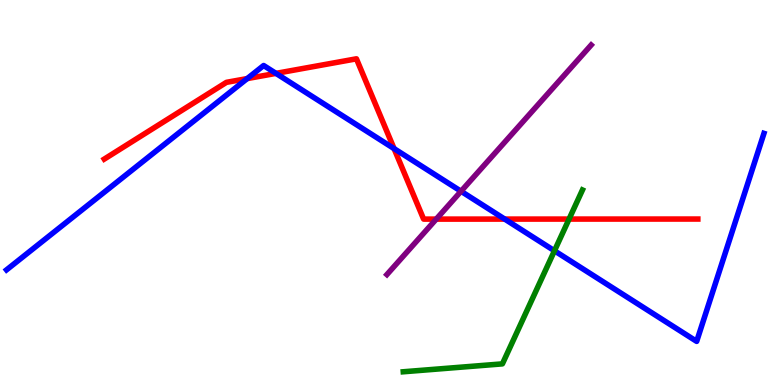[{'lines': ['blue', 'red'], 'intersections': [{'x': 3.19, 'y': 7.96}, {'x': 3.56, 'y': 8.09}, {'x': 5.08, 'y': 6.14}, {'x': 6.51, 'y': 4.31}]}, {'lines': ['green', 'red'], 'intersections': [{'x': 7.34, 'y': 4.31}]}, {'lines': ['purple', 'red'], 'intersections': [{'x': 5.63, 'y': 4.31}]}, {'lines': ['blue', 'green'], 'intersections': [{'x': 7.15, 'y': 3.49}]}, {'lines': ['blue', 'purple'], 'intersections': [{'x': 5.95, 'y': 5.03}]}, {'lines': ['green', 'purple'], 'intersections': []}]